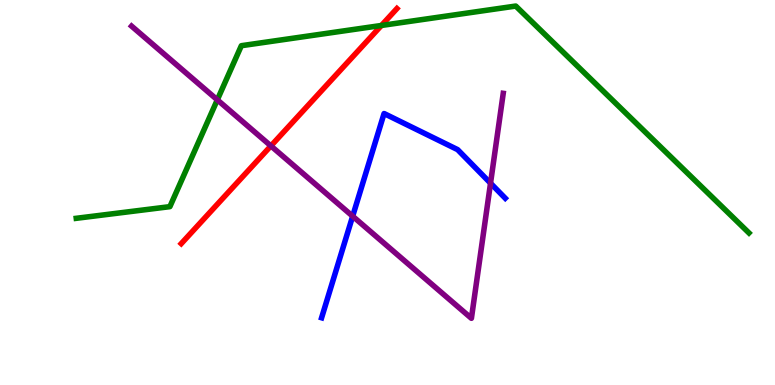[{'lines': ['blue', 'red'], 'intersections': []}, {'lines': ['green', 'red'], 'intersections': [{'x': 4.92, 'y': 9.34}]}, {'lines': ['purple', 'red'], 'intersections': [{'x': 3.5, 'y': 6.21}]}, {'lines': ['blue', 'green'], 'intersections': []}, {'lines': ['blue', 'purple'], 'intersections': [{'x': 4.55, 'y': 4.38}, {'x': 6.33, 'y': 5.24}]}, {'lines': ['green', 'purple'], 'intersections': [{'x': 2.8, 'y': 7.41}]}]